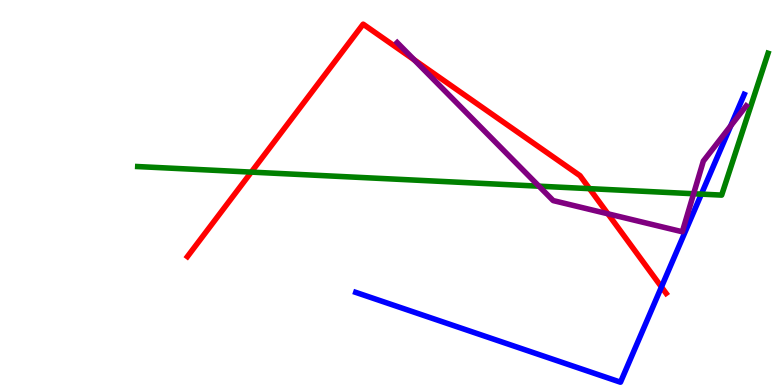[{'lines': ['blue', 'red'], 'intersections': [{'x': 8.53, 'y': 2.55}]}, {'lines': ['green', 'red'], 'intersections': [{'x': 3.24, 'y': 5.53}, {'x': 7.61, 'y': 5.1}]}, {'lines': ['purple', 'red'], 'intersections': [{'x': 5.34, 'y': 8.45}, {'x': 7.84, 'y': 4.45}]}, {'lines': ['blue', 'green'], 'intersections': [{'x': 9.05, 'y': 4.96}]}, {'lines': ['blue', 'purple'], 'intersections': [{'x': 9.43, 'y': 6.73}]}, {'lines': ['green', 'purple'], 'intersections': [{'x': 6.95, 'y': 5.16}, {'x': 8.95, 'y': 4.97}]}]